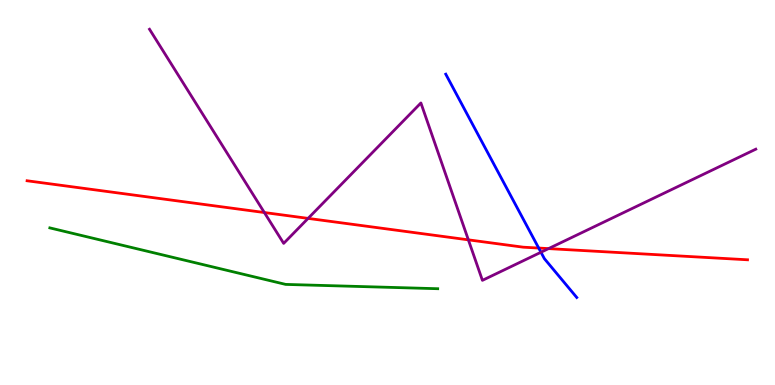[{'lines': ['blue', 'red'], 'intersections': [{'x': 6.95, 'y': 3.56}]}, {'lines': ['green', 'red'], 'intersections': []}, {'lines': ['purple', 'red'], 'intersections': [{'x': 3.41, 'y': 4.48}, {'x': 3.98, 'y': 4.33}, {'x': 6.04, 'y': 3.77}, {'x': 7.08, 'y': 3.54}]}, {'lines': ['blue', 'green'], 'intersections': []}, {'lines': ['blue', 'purple'], 'intersections': [{'x': 6.98, 'y': 3.45}]}, {'lines': ['green', 'purple'], 'intersections': []}]